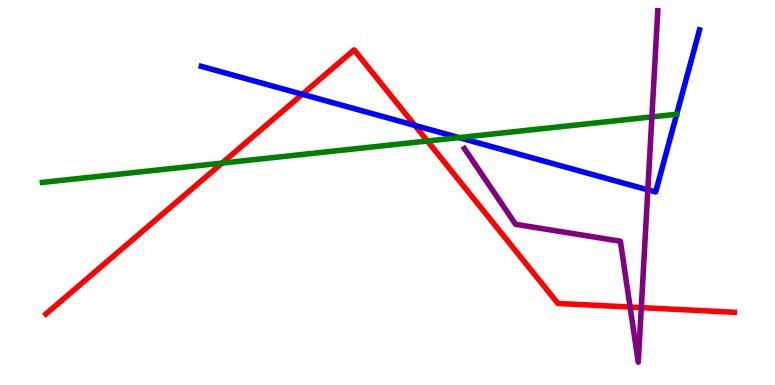[{'lines': ['blue', 'red'], 'intersections': [{'x': 3.9, 'y': 7.55}, {'x': 5.35, 'y': 6.74}]}, {'lines': ['green', 'red'], 'intersections': [{'x': 2.86, 'y': 5.76}, {'x': 5.51, 'y': 6.34}]}, {'lines': ['purple', 'red'], 'intersections': [{'x': 8.13, 'y': 2.02}, {'x': 8.27, 'y': 2.01}]}, {'lines': ['blue', 'green'], 'intersections': [{'x': 5.92, 'y': 6.43}]}, {'lines': ['blue', 'purple'], 'intersections': [{'x': 8.36, 'y': 5.07}]}, {'lines': ['green', 'purple'], 'intersections': [{'x': 8.41, 'y': 6.96}]}]